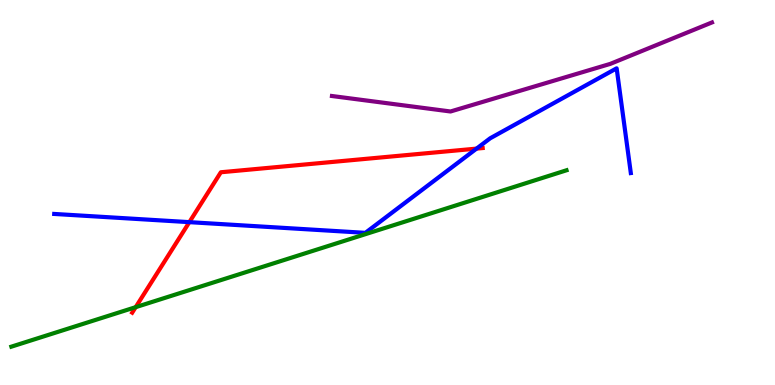[{'lines': ['blue', 'red'], 'intersections': [{'x': 2.44, 'y': 4.23}, {'x': 6.15, 'y': 6.14}]}, {'lines': ['green', 'red'], 'intersections': [{'x': 1.75, 'y': 2.02}]}, {'lines': ['purple', 'red'], 'intersections': []}, {'lines': ['blue', 'green'], 'intersections': []}, {'lines': ['blue', 'purple'], 'intersections': []}, {'lines': ['green', 'purple'], 'intersections': []}]